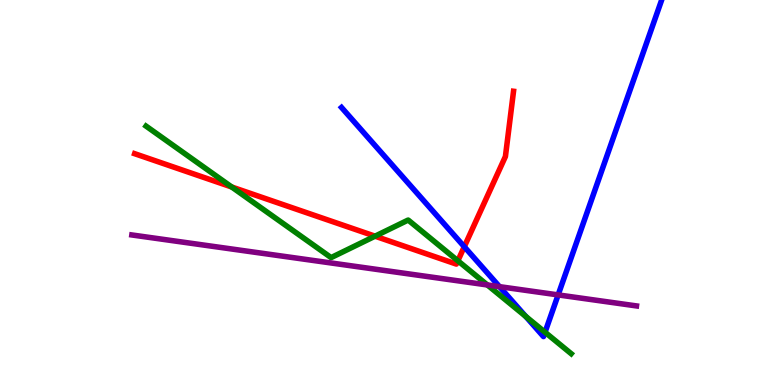[{'lines': ['blue', 'red'], 'intersections': [{'x': 5.99, 'y': 3.59}]}, {'lines': ['green', 'red'], 'intersections': [{'x': 2.99, 'y': 5.14}, {'x': 4.84, 'y': 3.87}, {'x': 5.91, 'y': 3.23}]}, {'lines': ['purple', 'red'], 'intersections': []}, {'lines': ['blue', 'green'], 'intersections': [{'x': 6.78, 'y': 1.78}, {'x': 7.03, 'y': 1.37}]}, {'lines': ['blue', 'purple'], 'intersections': [{'x': 6.44, 'y': 2.55}, {'x': 7.2, 'y': 2.34}]}, {'lines': ['green', 'purple'], 'intersections': [{'x': 6.29, 'y': 2.6}]}]